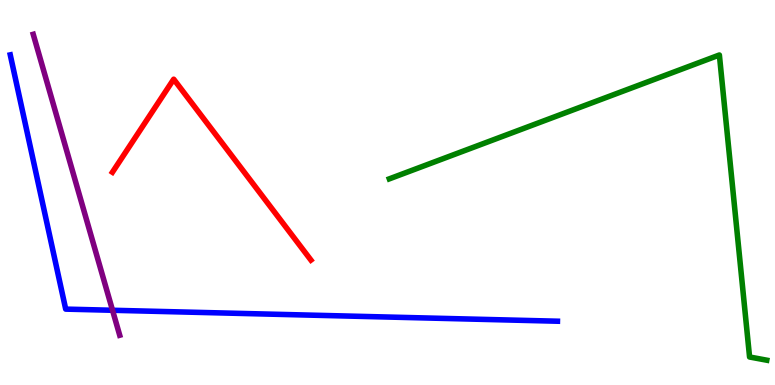[{'lines': ['blue', 'red'], 'intersections': []}, {'lines': ['green', 'red'], 'intersections': []}, {'lines': ['purple', 'red'], 'intersections': []}, {'lines': ['blue', 'green'], 'intersections': []}, {'lines': ['blue', 'purple'], 'intersections': [{'x': 1.45, 'y': 1.94}]}, {'lines': ['green', 'purple'], 'intersections': []}]